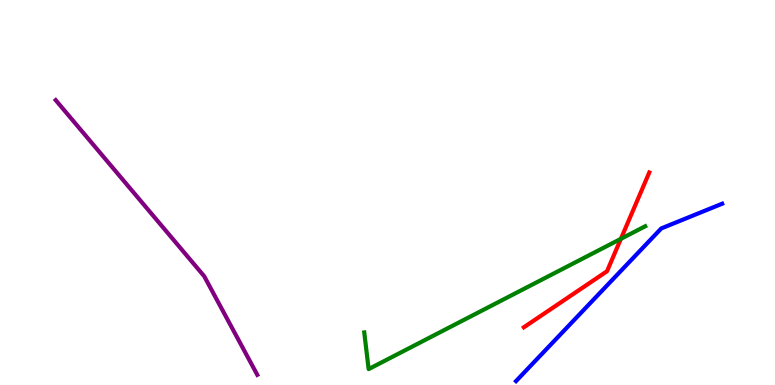[{'lines': ['blue', 'red'], 'intersections': []}, {'lines': ['green', 'red'], 'intersections': [{'x': 8.01, 'y': 3.8}]}, {'lines': ['purple', 'red'], 'intersections': []}, {'lines': ['blue', 'green'], 'intersections': []}, {'lines': ['blue', 'purple'], 'intersections': []}, {'lines': ['green', 'purple'], 'intersections': []}]